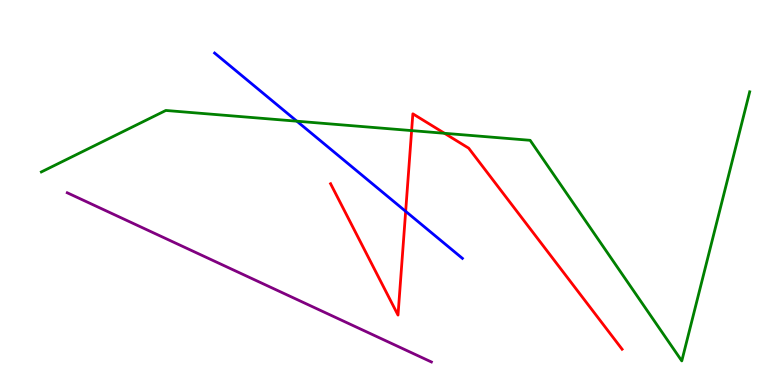[{'lines': ['blue', 'red'], 'intersections': [{'x': 5.23, 'y': 4.51}]}, {'lines': ['green', 'red'], 'intersections': [{'x': 5.31, 'y': 6.61}, {'x': 5.74, 'y': 6.54}]}, {'lines': ['purple', 'red'], 'intersections': []}, {'lines': ['blue', 'green'], 'intersections': [{'x': 3.83, 'y': 6.85}]}, {'lines': ['blue', 'purple'], 'intersections': []}, {'lines': ['green', 'purple'], 'intersections': []}]